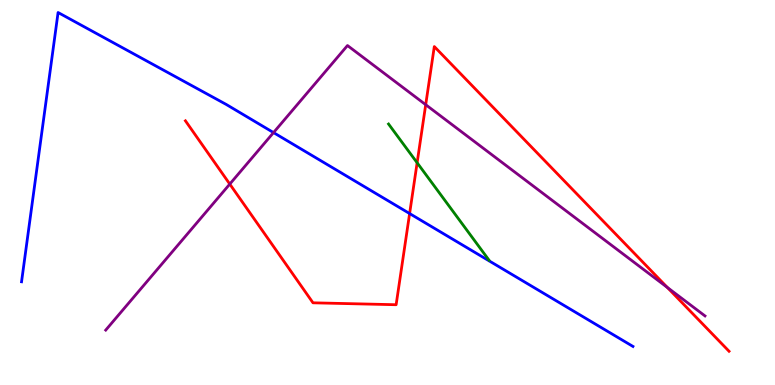[{'lines': ['blue', 'red'], 'intersections': [{'x': 5.29, 'y': 4.45}]}, {'lines': ['green', 'red'], 'intersections': [{'x': 5.38, 'y': 5.77}]}, {'lines': ['purple', 'red'], 'intersections': [{'x': 2.96, 'y': 5.22}, {'x': 5.49, 'y': 7.28}, {'x': 8.61, 'y': 2.53}]}, {'lines': ['blue', 'green'], 'intersections': []}, {'lines': ['blue', 'purple'], 'intersections': [{'x': 3.53, 'y': 6.56}]}, {'lines': ['green', 'purple'], 'intersections': []}]